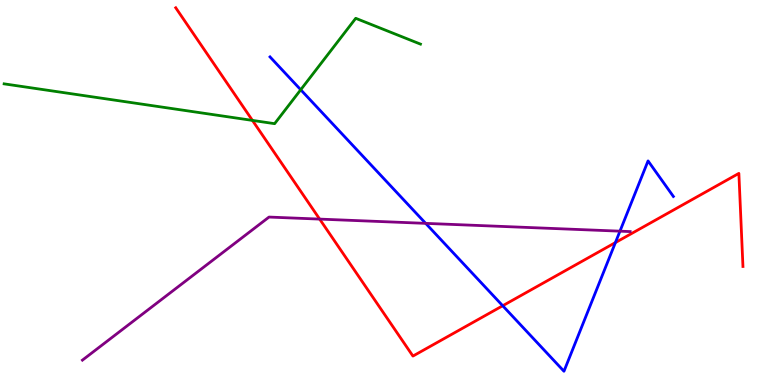[{'lines': ['blue', 'red'], 'intersections': [{'x': 6.49, 'y': 2.06}, {'x': 7.94, 'y': 3.7}]}, {'lines': ['green', 'red'], 'intersections': [{'x': 3.26, 'y': 6.87}]}, {'lines': ['purple', 'red'], 'intersections': [{'x': 4.12, 'y': 4.31}]}, {'lines': ['blue', 'green'], 'intersections': [{'x': 3.88, 'y': 7.67}]}, {'lines': ['blue', 'purple'], 'intersections': [{'x': 5.49, 'y': 4.2}, {'x': 8.0, 'y': 4.0}]}, {'lines': ['green', 'purple'], 'intersections': []}]